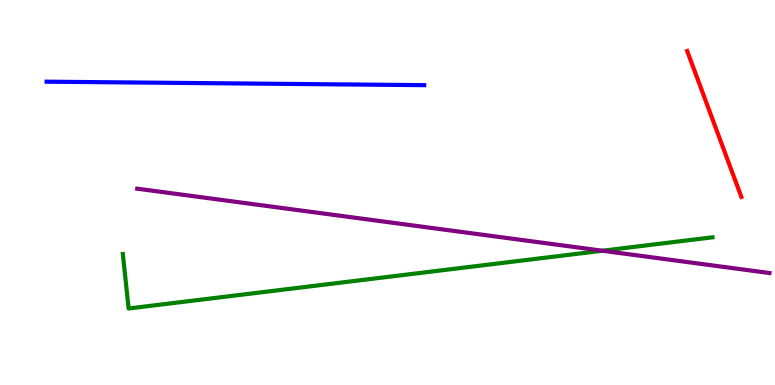[{'lines': ['blue', 'red'], 'intersections': []}, {'lines': ['green', 'red'], 'intersections': []}, {'lines': ['purple', 'red'], 'intersections': []}, {'lines': ['blue', 'green'], 'intersections': []}, {'lines': ['blue', 'purple'], 'intersections': []}, {'lines': ['green', 'purple'], 'intersections': [{'x': 7.77, 'y': 3.49}]}]